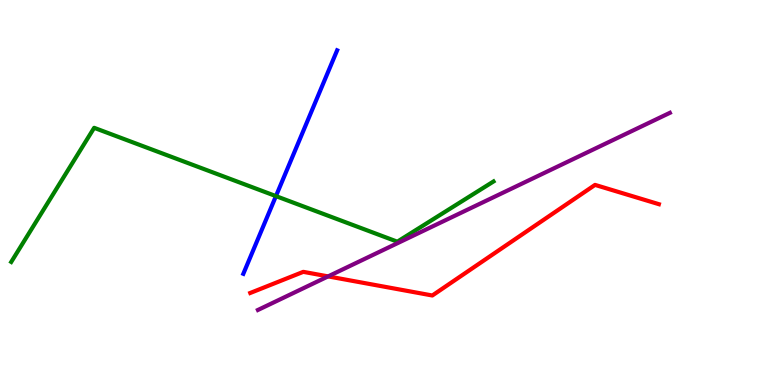[{'lines': ['blue', 'red'], 'intersections': []}, {'lines': ['green', 'red'], 'intersections': []}, {'lines': ['purple', 'red'], 'intersections': [{'x': 4.23, 'y': 2.82}]}, {'lines': ['blue', 'green'], 'intersections': [{'x': 3.56, 'y': 4.91}]}, {'lines': ['blue', 'purple'], 'intersections': []}, {'lines': ['green', 'purple'], 'intersections': []}]